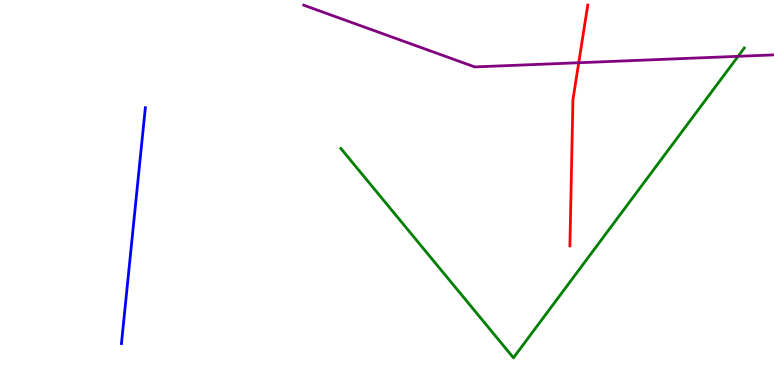[{'lines': ['blue', 'red'], 'intersections': []}, {'lines': ['green', 'red'], 'intersections': []}, {'lines': ['purple', 'red'], 'intersections': [{'x': 7.47, 'y': 8.37}]}, {'lines': ['blue', 'green'], 'intersections': []}, {'lines': ['blue', 'purple'], 'intersections': []}, {'lines': ['green', 'purple'], 'intersections': [{'x': 9.52, 'y': 8.54}]}]